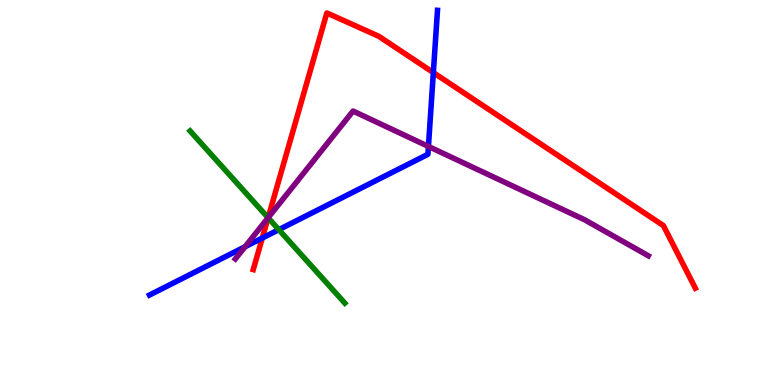[{'lines': ['blue', 'red'], 'intersections': [{'x': 3.38, 'y': 3.82}, {'x': 5.59, 'y': 8.11}]}, {'lines': ['green', 'red'], 'intersections': [{'x': 3.46, 'y': 4.34}]}, {'lines': ['purple', 'red'], 'intersections': [{'x': 3.46, 'y': 4.34}]}, {'lines': ['blue', 'green'], 'intersections': [{'x': 3.6, 'y': 4.03}]}, {'lines': ['blue', 'purple'], 'intersections': [{'x': 3.16, 'y': 3.59}, {'x': 5.53, 'y': 6.2}]}, {'lines': ['green', 'purple'], 'intersections': [{'x': 3.46, 'y': 4.34}]}]